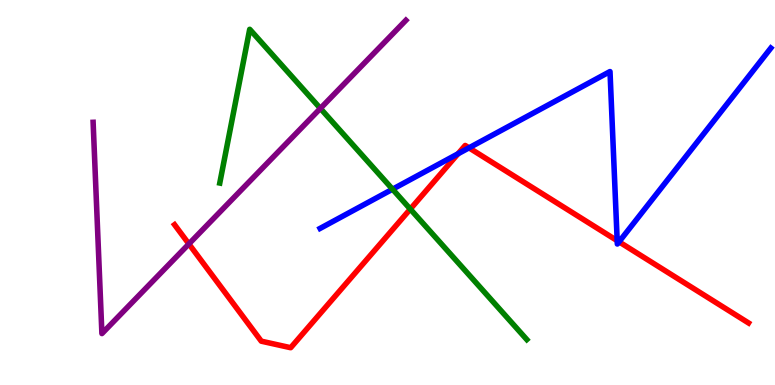[{'lines': ['blue', 'red'], 'intersections': [{'x': 5.91, 'y': 6.01}, {'x': 6.05, 'y': 6.16}, {'x': 7.96, 'y': 3.75}, {'x': 7.99, 'y': 3.72}]}, {'lines': ['green', 'red'], 'intersections': [{'x': 5.29, 'y': 4.57}]}, {'lines': ['purple', 'red'], 'intersections': [{'x': 2.44, 'y': 3.66}]}, {'lines': ['blue', 'green'], 'intersections': [{'x': 5.06, 'y': 5.09}]}, {'lines': ['blue', 'purple'], 'intersections': []}, {'lines': ['green', 'purple'], 'intersections': [{'x': 4.13, 'y': 7.18}]}]